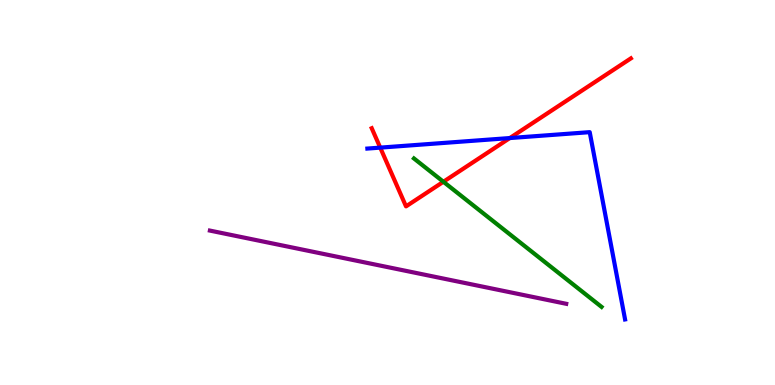[{'lines': ['blue', 'red'], 'intersections': [{'x': 4.91, 'y': 6.17}, {'x': 6.58, 'y': 6.41}]}, {'lines': ['green', 'red'], 'intersections': [{'x': 5.72, 'y': 5.28}]}, {'lines': ['purple', 'red'], 'intersections': []}, {'lines': ['blue', 'green'], 'intersections': []}, {'lines': ['blue', 'purple'], 'intersections': []}, {'lines': ['green', 'purple'], 'intersections': []}]